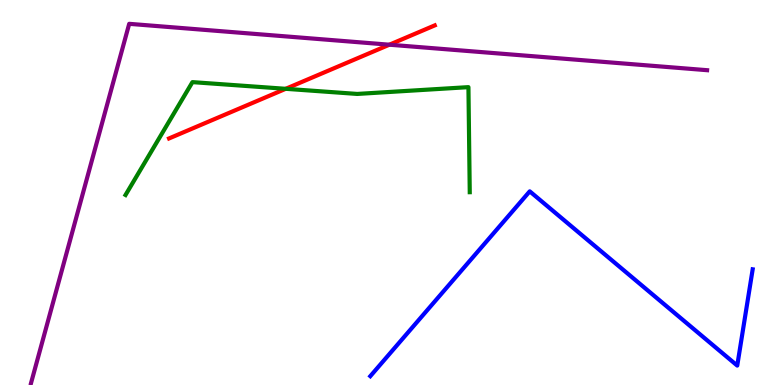[{'lines': ['blue', 'red'], 'intersections': []}, {'lines': ['green', 'red'], 'intersections': [{'x': 3.69, 'y': 7.69}]}, {'lines': ['purple', 'red'], 'intersections': [{'x': 5.02, 'y': 8.84}]}, {'lines': ['blue', 'green'], 'intersections': []}, {'lines': ['blue', 'purple'], 'intersections': []}, {'lines': ['green', 'purple'], 'intersections': []}]